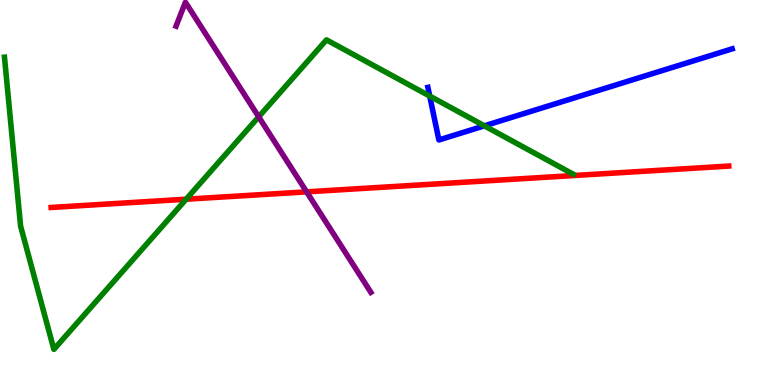[{'lines': ['blue', 'red'], 'intersections': []}, {'lines': ['green', 'red'], 'intersections': [{'x': 2.4, 'y': 4.83}]}, {'lines': ['purple', 'red'], 'intersections': [{'x': 3.96, 'y': 5.02}]}, {'lines': ['blue', 'green'], 'intersections': [{'x': 5.54, 'y': 7.5}, {'x': 6.25, 'y': 6.73}]}, {'lines': ['blue', 'purple'], 'intersections': []}, {'lines': ['green', 'purple'], 'intersections': [{'x': 3.34, 'y': 6.97}]}]